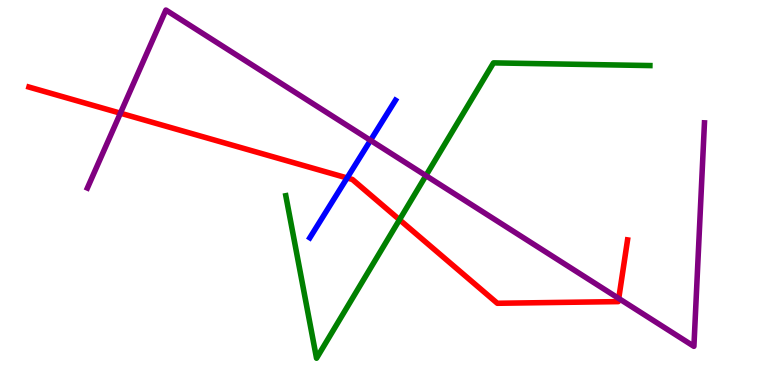[{'lines': ['blue', 'red'], 'intersections': [{'x': 4.48, 'y': 5.38}]}, {'lines': ['green', 'red'], 'intersections': [{'x': 5.16, 'y': 4.29}]}, {'lines': ['purple', 'red'], 'intersections': [{'x': 1.55, 'y': 7.06}, {'x': 7.98, 'y': 2.25}]}, {'lines': ['blue', 'green'], 'intersections': []}, {'lines': ['blue', 'purple'], 'intersections': [{'x': 4.78, 'y': 6.35}]}, {'lines': ['green', 'purple'], 'intersections': [{'x': 5.5, 'y': 5.44}]}]